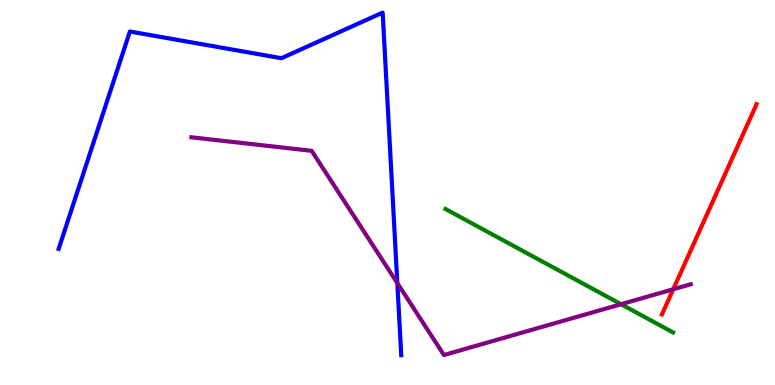[{'lines': ['blue', 'red'], 'intersections': []}, {'lines': ['green', 'red'], 'intersections': []}, {'lines': ['purple', 'red'], 'intersections': [{'x': 8.69, 'y': 2.49}]}, {'lines': ['blue', 'green'], 'intersections': []}, {'lines': ['blue', 'purple'], 'intersections': [{'x': 5.13, 'y': 2.65}]}, {'lines': ['green', 'purple'], 'intersections': [{'x': 8.01, 'y': 2.1}]}]